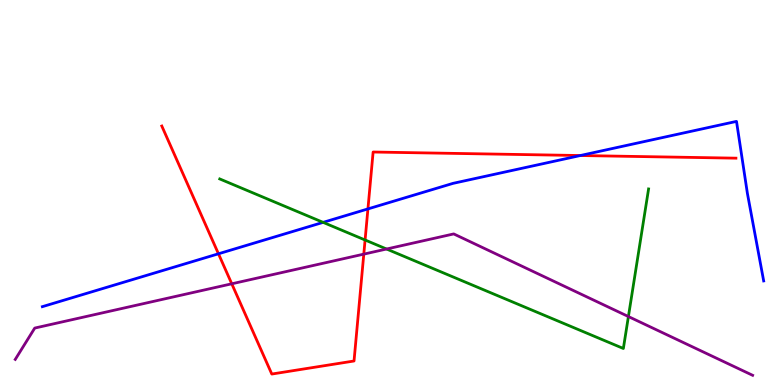[{'lines': ['blue', 'red'], 'intersections': [{'x': 2.82, 'y': 3.41}, {'x': 4.75, 'y': 4.57}, {'x': 7.49, 'y': 5.96}]}, {'lines': ['green', 'red'], 'intersections': [{'x': 4.71, 'y': 3.77}]}, {'lines': ['purple', 'red'], 'intersections': [{'x': 2.99, 'y': 2.63}, {'x': 4.69, 'y': 3.4}]}, {'lines': ['blue', 'green'], 'intersections': [{'x': 4.17, 'y': 4.22}]}, {'lines': ['blue', 'purple'], 'intersections': []}, {'lines': ['green', 'purple'], 'intersections': [{'x': 4.99, 'y': 3.53}, {'x': 8.11, 'y': 1.78}]}]